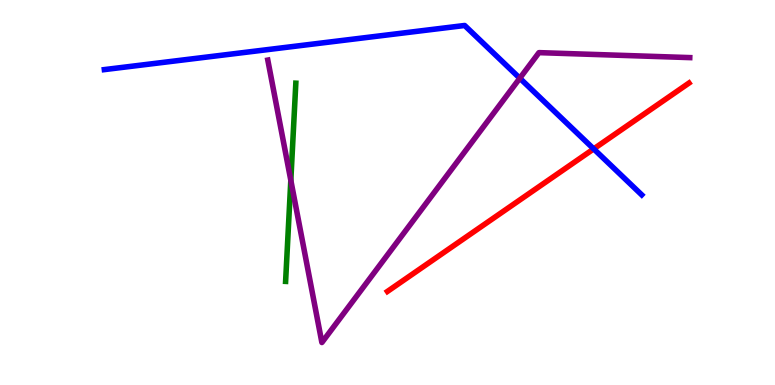[{'lines': ['blue', 'red'], 'intersections': [{'x': 7.66, 'y': 6.13}]}, {'lines': ['green', 'red'], 'intersections': []}, {'lines': ['purple', 'red'], 'intersections': []}, {'lines': ['blue', 'green'], 'intersections': []}, {'lines': ['blue', 'purple'], 'intersections': [{'x': 6.71, 'y': 7.97}]}, {'lines': ['green', 'purple'], 'intersections': [{'x': 3.75, 'y': 5.32}]}]